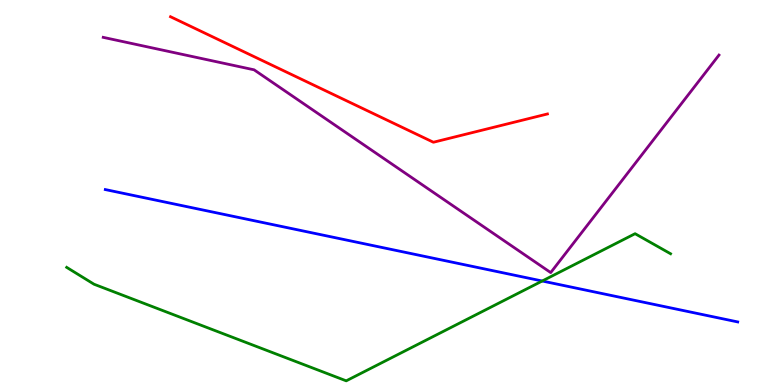[{'lines': ['blue', 'red'], 'intersections': []}, {'lines': ['green', 'red'], 'intersections': []}, {'lines': ['purple', 'red'], 'intersections': []}, {'lines': ['blue', 'green'], 'intersections': [{'x': 7.0, 'y': 2.7}]}, {'lines': ['blue', 'purple'], 'intersections': []}, {'lines': ['green', 'purple'], 'intersections': []}]